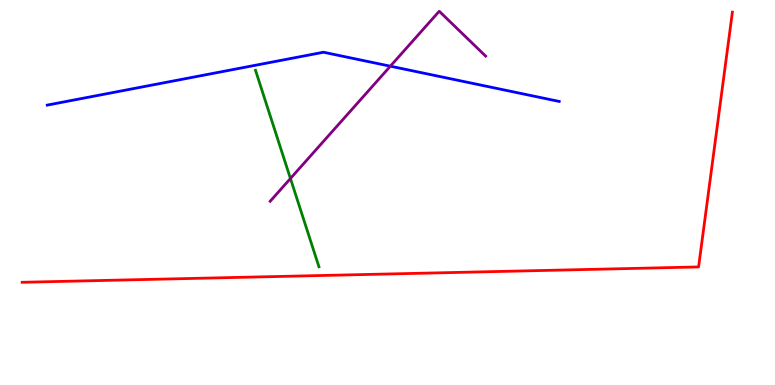[{'lines': ['blue', 'red'], 'intersections': []}, {'lines': ['green', 'red'], 'intersections': []}, {'lines': ['purple', 'red'], 'intersections': []}, {'lines': ['blue', 'green'], 'intersections': []}, {'lines': ['blue', 'purple'], 'intersections': [{'x': 5.04, 'y': 8.28}]}, {'lines': ['green', 'purple'], 'intersections': [{'x': 3.75, 'y': 5.36}]}]